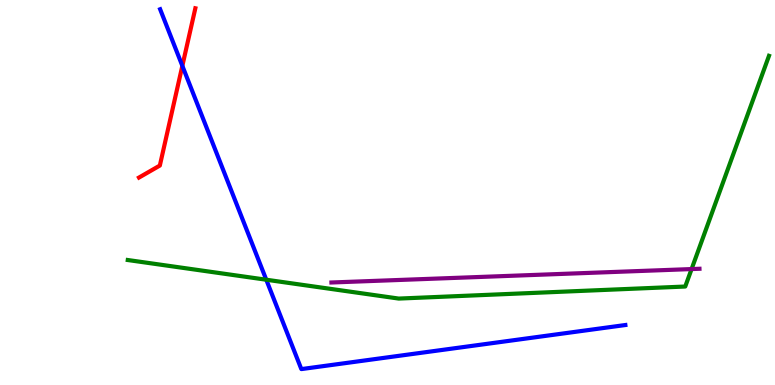[{'lines': ['blue', 'red'], 'intersections': [{'x': 2.35, 'y': 8.29}]}, {'lines': ['green', 'red'], 'intersections': []}, {'lines': ['purple', 'red'], 'intersections': []}, {'lines': ['blue', 'green'], 'intersections': [{'x': 3.44, 'y': 2.73}]}, {'lines': ['blue', 'purple'], 'intersections': []}, {'lines': ['green', 'purple'], 'intersections': [{'x': 8.92, 'y': 3.01}]}]